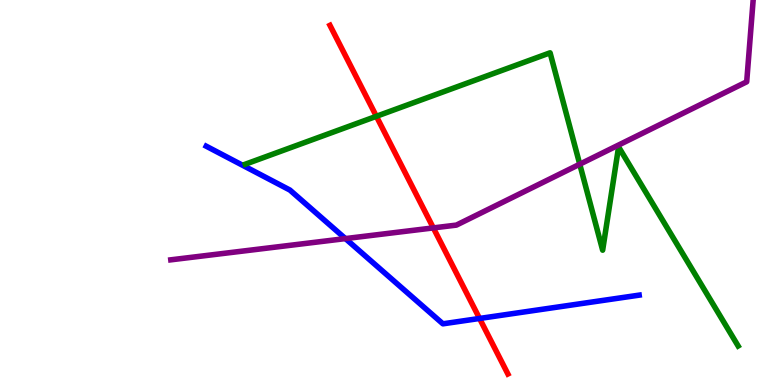[{'lines': ['blue', 'red'], 'intersections': [{'x': 6.19, 'y': 1.73}]}, {'lines': ['green', 'red'], 'intersections': [{'x': 4.86, 'y': 6.98}]}, {'lines': ['purple', 'red'], 'intersections': [{'x': 5.59, 'y': 4.08}]}, {'lines': ['blue', 'green'], 'intersections': []}, {'lines': ['blue', 'purple'], 'intersections': [{'x': 4.46, 'y': 3.8}]}, {'lines': ['green', 'purple'], 'intersections': [{'x': 7.48, 'y': 5.73}]}]